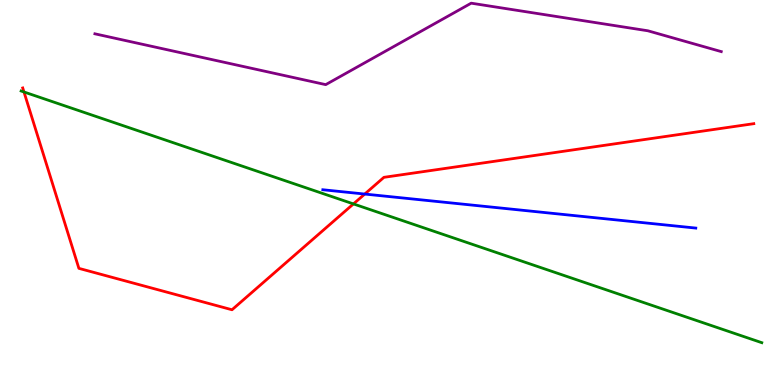[{'lines': ['blue', 'red'], 'intersections': [{'x': 4.71, 'y': 4.96}]}, {'lines': ['green', 'red'], 'intersections': [{'x': 0.309, 'y': 7.61}, {'x': 4.56, 'y': 4.7}]}, {'lines': ['purple', 'red'], 'intersections': []}, {'lines': ['blue', 'green'], 'intersections': []}, {'lines': ['blue', 'purple'], 'intersections': []}, {'lines': ['green', 'purple'], 'intersections': []}]